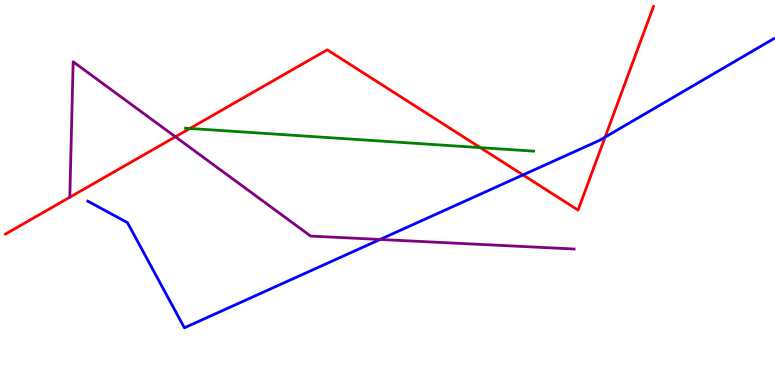[{'lines': ['blue', 'red'], 'intersections': [{'x': 6.75, 'y': 5.46}, {'x': 7.81, 'y': 6.44}]}, {'lines': ['green', 'red'], 'intersections': [{'x': 2.45, 'y': 6.66}, {'x': 6.2, 'y': 6.17}]}, {'lines': ['purple', 'red'], 'intersections': [{'x': 2.26, 'y': 6.45}]}, {'lines': ['blue', 'green'], 'intersections': []}, {'lines': ['blue', 'purple'], 'intersections': [{'x': 4.9, 'y': 3.78}]}, {'lines': ['green', 'purple'], 'intersections': []}]